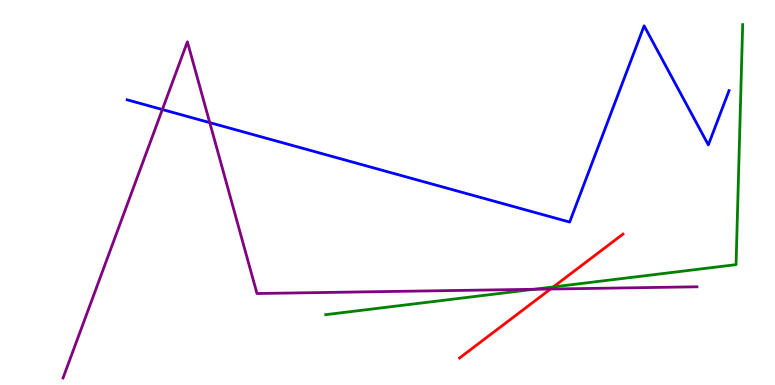[{'lines': ['blue', 'red'], 'intersections': []}, {'lines': ['green', 'red'], 'intersections': [{'x': 7.14, 'y': 2.55}]}, {'lines': ['purple', 'red'], 'intersections': [{'x': 7.1, 'y': 2.49}]}, {'lines': ['blue', 'green'], 'intersections': []}, {'lines': ['blue', 'purple'], 'intersections': [{'x': 2.09, 'y': 7.16}, {'x': 2.71, 'y': 6.82}]}, {'lines': ['green', 'purple'], 'intersections': [{'x': 6.89, 'y': 2.49}]}]